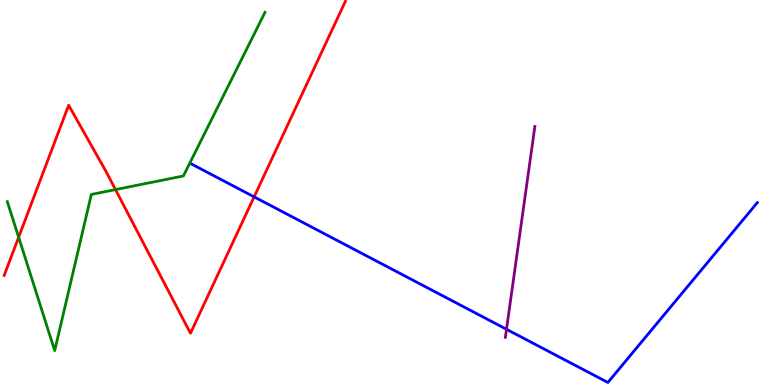[{'lines': ['blue', 'red'], 'intersections': [{'x': 3.28, 'y': 4.89}]}, {'lines': ['green', 'red'], 'intersections': [{'x': 0.241, 'y': 3.84}, {'x': 1.49, 'y': 5.08}]}, {'lines': ['purple', 'red'], 'intersections': []}, {'lines': ['blue', 'green'], 'intersections': []}, {'lines': ['blue', 'purple'], 'intersections': [{'x': 6.54, 'y': 1.45}]}, {'lines': ['green', 'purple'], 'intersections': []}]